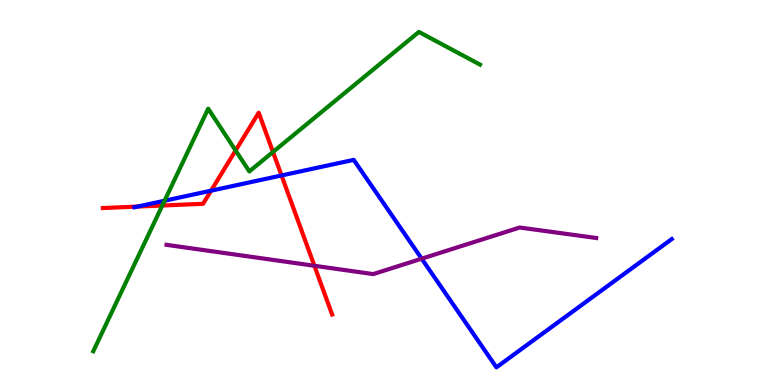[{'lines': ['blue', 'red'], 'intersections': [{'x': 1.78, 'y': 4.63}, {'x': 2.72, 'y': 5.05}, {'x': 3.63, 'y': 5.44}]}, {'lines': ['green', 'red'], 'intersections': [{'x': 2.09, 'y': 4.66}, {'x': 3.04, 'y': 6.09}, {'x': 3.52, 'y': 6.05}]}, {'lines': ['purple', 'red'], 'intersections': [{'x': 4.06, 'y': 3.1}]}, {'lines': ['blue', 'green'], 'intersections': [{'x': 2.12, 'y': 4.79}]}, {'lines': ['blue', 'purple'], 'intersections': [{'x': 5.44, 'y': 3.28}]}, {'lines': ['green', 'purple'], 'intersections': []}]